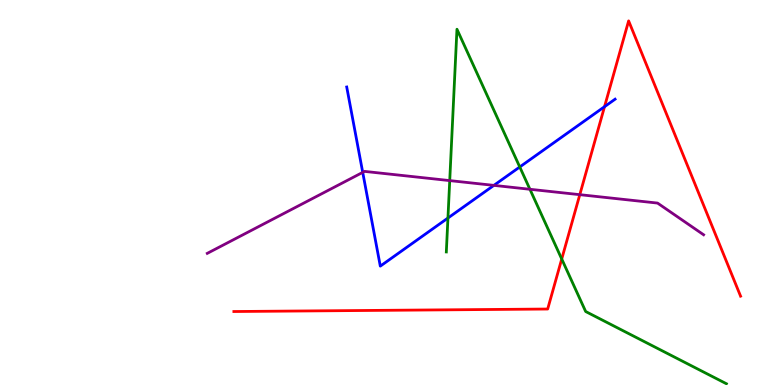[{'lines': ['blue', 'red'], 'intersections': [{'x': 7.8, 'y': 7.23}]}, {'lines': ['green', 'red'], 'intersections': [{'x': 7.25, 'y': 3.27}]}, {'lines': ['purple', 'red'], 'intersections': [{'x': 7.48, 'y': 4.94}]}, {'lines': ['blue', 'green'], 'intersections': [{'x': 5.78, 'y': 4.34}, {'x': 6.71, 'y': 5.66}]}, {'lines': ['blue', 'purple'], 'intersections': [{'x': 4.68, 'y': 5.52}, {'x': 6.37, 'y': 5.19}]}, {'lines': ['green', 'purple'], 'intersections': [{'x': 5.8, 'y': 5.31}, {'x': 6.84, 'y': 5.08}]}]